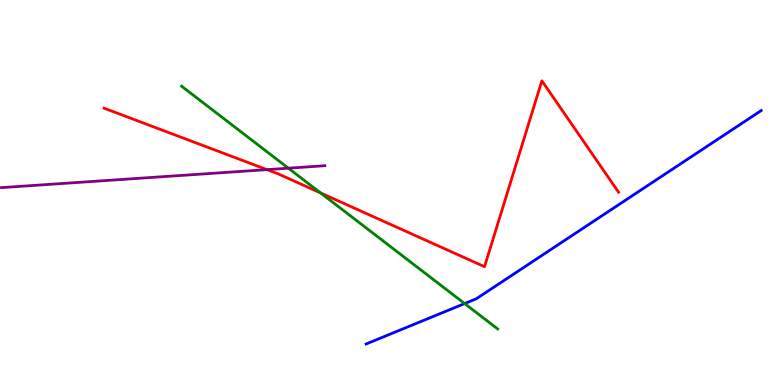[{'lines': ['blue', 'red'], 'intersections': []}, {'lines': ['green', 'red'], 'intersections': [{'x': 4.14, 'y': 4.99}]}, {'lines': ['purple', 'red'], 'intersections': [{'x': 3.44, 'y': 5.59}]}, {'lines': ['blue', 'green'], 'intersections': [{'x': 6.0, 'y': 2.12}]}, {'lines': ['blue', 'purple'], 'intersections': []}, {'lines': ['green', 'purple'], 'intersections': [{'x': 3.72, 'y': 5.63}]}]